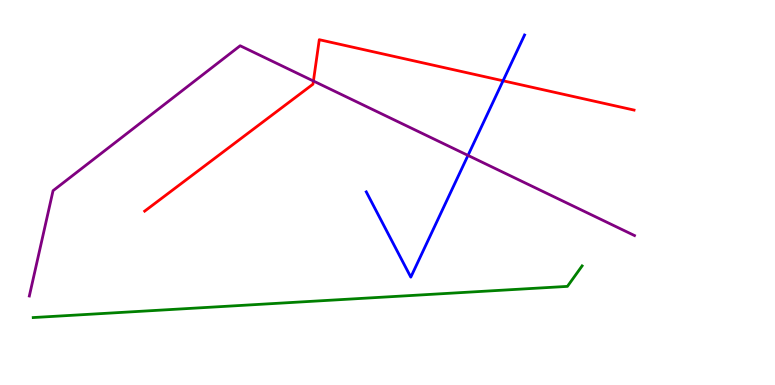[{'lines': ['blue', 'red'], 'intersections': [{'x': 6.49, 'y': 7.9}]}, {'lines': ['green', 'red'], 'intersections': []}, {'lines': ['purple', 'red'], 'intersections': [{'x': 4.04, 'y': 7.9}]}, {'lines': ['blue', 'green'], 'intersections': []}, {'lines': ['blue', 'purple'], 'intersections': [{'x': 6.04, 'y': 5.96}]}, {'lines': ['green', 'purple'], 'intersections': []}]